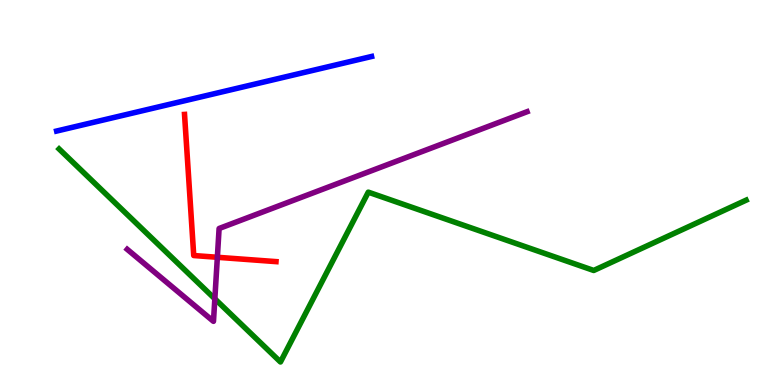[{'lines': ['blue', 'red'], 'intersections': []}, {'lines': ['green', 'red'], 'intersections': []}, {'lines': ['purple', 'red'], 'intersections': [{'x': 2.8, 'y': 3.32}]}, {'lines': ['blue', 'green'], 'intersections': []}, {'lines': ['blue', 'purple'], 'intersections': []}, {'lines': ['green', 'purple'], 'intersections': [{'x': 2.77, 'y': 2.24}]}]